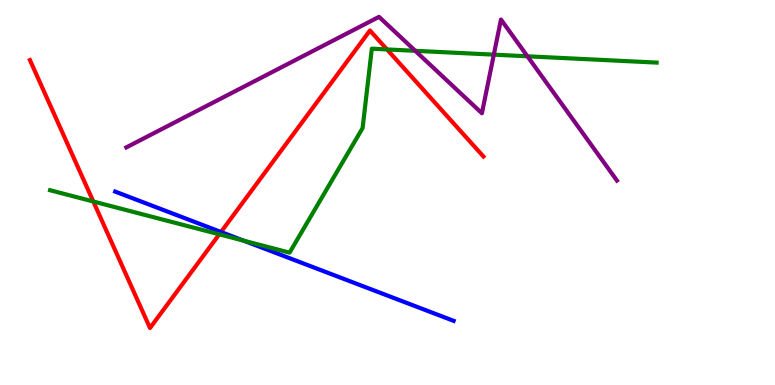[{'lines': ['blue', 'red'], 'intersections': [{'x': 2.85, 'y': 3.97}]}, {'lines': ['green', 'red'], 'intersections': [{'x': 1.2, 'y': 4.77}, {'x': 2.83, 'y': 3.91}, {'x': 4.99, 'y': 8.72}]}, {'lines': ['purple', 'red'], 'intersections': []}, {'lines': ['blue', 'green'], 'intersections': [{'x': 3.15, 'y': 3.75}]}, {'lines': ['blue', 'purple'], 'intersections': []}, {'lines': ['green', 'purple'], 'intersections': [{'x': 5.36, 'y': 8.68}, {'x': 6.37, 'y': 8.58}, {'x': 6.81, 'y': 8.54}]}]